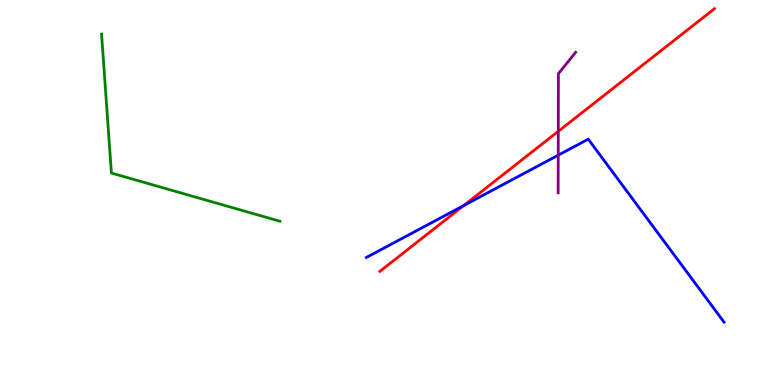[{'lines': ['blue', 'red'], 'intersections': [{'x': 5.98, 'y': 4.66}]}, {'lines': ['green', 'red'], 'intersections': []}, {'lines': ['purple', 'red'], 'intersections': [{'x': 7.2, 'y': 6.59}]}, {'lines': ['blue', 'green'], 'intersections': []}, {'lines': ['blue', 'purple'], 'intersections': [{'x': 7.2, 'y': 5.97}]}, {'lines': ['green', 'purple'], 'intersections': []}]